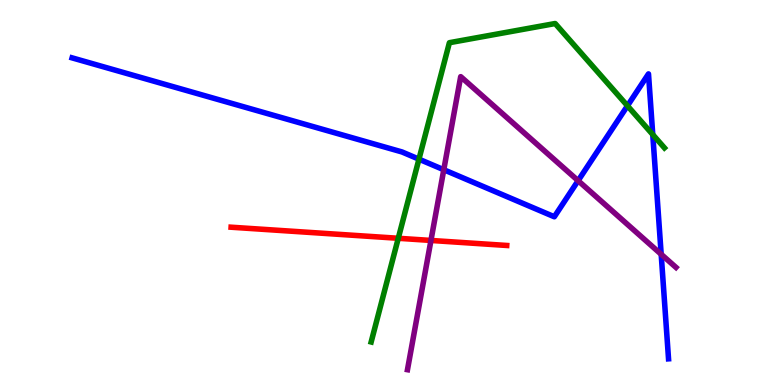[{'lines': ['blue', 'red'], 'intersections': []}, {'lines': ['green', 'red'], 'intersections': [{'x': 5.14, 'y': 3.81}]}, {'lines': ['purple', 'red'], 'intersections': [{'x': 5.56, 'y': 3.75}]}, {'lines': ['blue', 'green'], 'intersections': [{'x': 5.41, 'y': 5.87}, {'x': 8.1, 'y': 7.25}, {'x': 8.42, 'y': 6.5}]}, {'lines': ['blue', 'purple'], 'intersections': [{'x': 5.73, 'y': 5.59}, {'x': 7.46, 'y': 5.31}, {'x': 8.53, 'y': 3.4}]}, {'lines': ['green', 'purple'], 'intersections': []}]